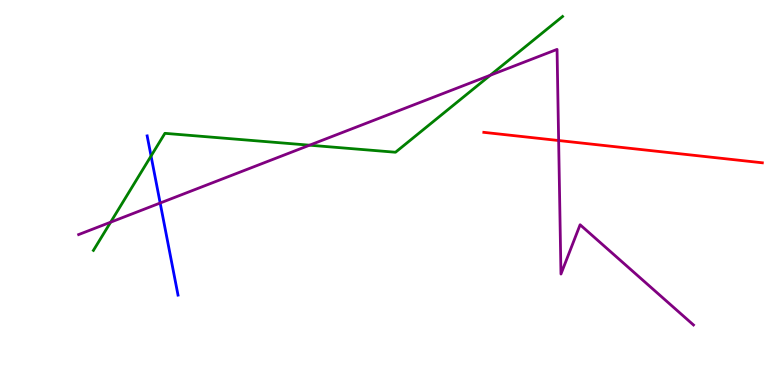[{'lines': ['blue', 'red'], 'intersections': []}, {'lines': ['green', 'red'], 'intersections': []}, {'lines': ['purple', 'red'], 'intersections': [{'x': 7.21, 'y': 6.35}]}, {'lines': ['blue', 'green'], 'intersections': [{'x': 1.95, 'y': 5.95}]}, {'lines': ['blue', 'purple'], 'intersections': [{'x': 2.07, 'y': 4.73}]}, {'lines': ['green', 'purple'], 'intersections': [{'x': 1.43, 'y': 4.23}, {'x': 3.99, 'y': 6.23}, {'x': 6.33, 'y': 8.05}]}]